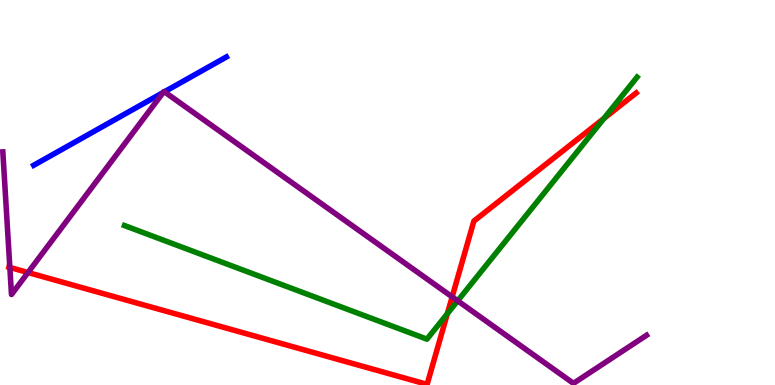[{'lines': ['blue', 'red'], 'intersections': []}, {'lines': ['green', 'red'], 'intersections': [{'x': 5.77, 'y': 1.85}, {'x': 7.79, 'y': 6.93}]}, {'lines': ['purple', 'red'], 'intersections': [{'x': 0.127, 'y': 3.05}, {'x': 0.361, 'y': 2.92}, {'x': 5.83, 'y': 2.29}]}, {'lines': ['blue', 'green'], 'intersections': []}, {'lines': ['blue', 'purple'], 'intersections': [{'x': 2.11, 'y': 7.6}, {'x': 2.12, 'y': 7.62}]}, {'lines': ['green', 'purple'], 'intersections': [{'x': 5.91, 'y': 2.19}]}]